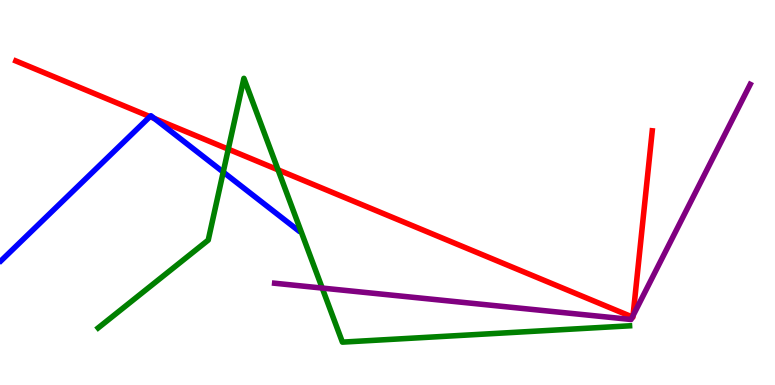[{'lines': ['blue', 'red'], 'intersections': [{'x': 1.93, 'y': 6.97}, {'x': 1.99, 'y': 6.92}]}, {'lines': ['green', 'red'], 'intersections': [{'x': 2.95, 'y': 6.13}, {'x': 3.59, 'y': 5.59}]}, {'lines': ['purple', 'red'], 'intersections': [{'x': 8.16, 'y': 1.77}, {'x': 8.17, 'y': 1.8}]}, {'lines': ['blue', 'green'], 'intersections': [{'x': 2.88, 'y': 5.53}]}, {'lines': ['blue', 'purple'], 'intersections': []}, {'lines': ['green', 'purple'], 'intersections': [{'x': 4.16, 'y': 2.52}]}]